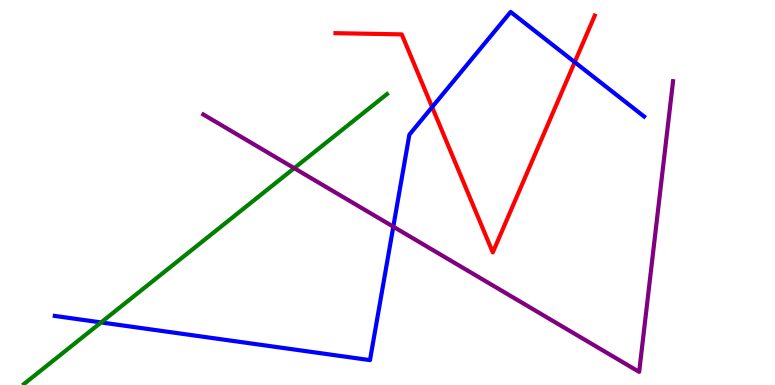[{'lines': ['blue', 'red'], 'intersections': [{'x': 5.58, 'y': 7.22}, {'x': 7.42, 'y': 8.39}]}, {'lines': ['green', 'red'], 'intersections': []}, {'lines': ['purple', 'red'], 'intersections': []}, {'lines': ['blue', 'green'], 'intersections': [{'x': 1.3, 'y': 1.63}]}, {'lines': ['blue', 'purple'], 'intersections': [{'x': 5.07, 'y': 4.11}]}, {'lines': ['green', 'purple'], 'intersections': [{'x': 3.8, 'y': 5.63}]}]